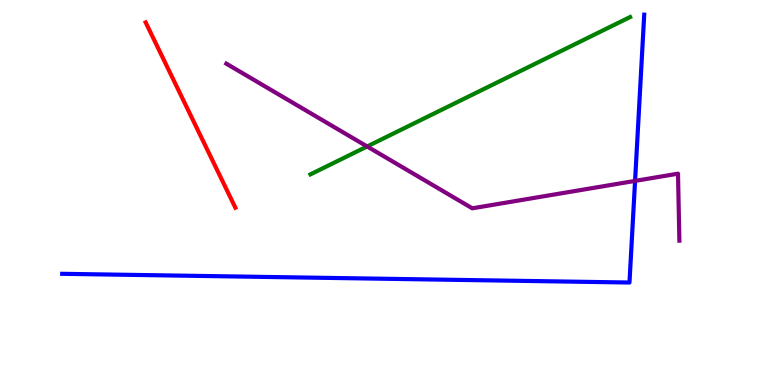[{'lines': ['blue', 'red'], 'intersections': []}, {'lines': ['green', 'red'], 'intersections': []}, {'lines': ['purple', 'red'], 'intersections': []}, {'lines': ['blue', 'green'], 'intersections': []}, {'lines': ['blue', 'purple'], 'intersections': [{'x': 8.19, 'y': 5.3}]}, {'lines': ['green', 'purple'], 'intersections': [{'x': 4.74, 'y': 6.2}]}]